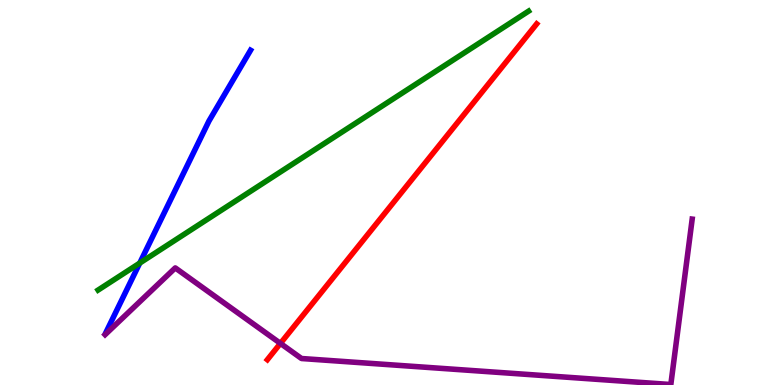[{'lines': ['blue', 'red'], 'intersections': []}, {'lines': ['green', 'red'], 'intersections': []}, {'lines': ['purple', 'red'], 'intersections': [{'x': 3.62, 'y': 1.08}]}, {'lines': ['blue', 'green'], 'intersections': [{'x': 1.8, 'y': 3.17}]}, {'lines': ['blue', 'purple'], 'intersections': []}, {'lines': ['green', 'purple'], 'intersections': []}]